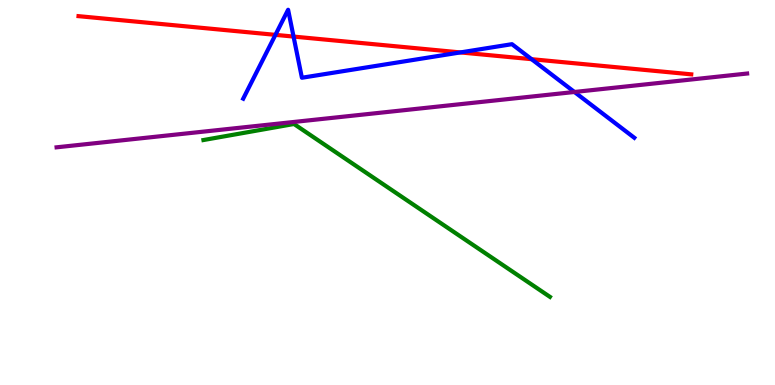[{'lines': ['blue', 'red'], 'intersections': [{'x': 3.55, 'y': 9.09}, {'x': 3.79, 'y': 9.05}, {'x': 5.94, 'y': 8.64}, {'x': 6.86, 'y': 8.46}]}, {'lines': ['green', 'red'], 'intersections': []}, {'lines': ['purple', 'red'], 'intersections': []}, {'lines': ['blue', 'green'], 'intersections': []}, {'lines': ['blue', 'purple'], 'intersections': [{'x': 7.41, 'y': 7.61}]}, {'lines': ['green', 'purple'], 'intersections': []}]